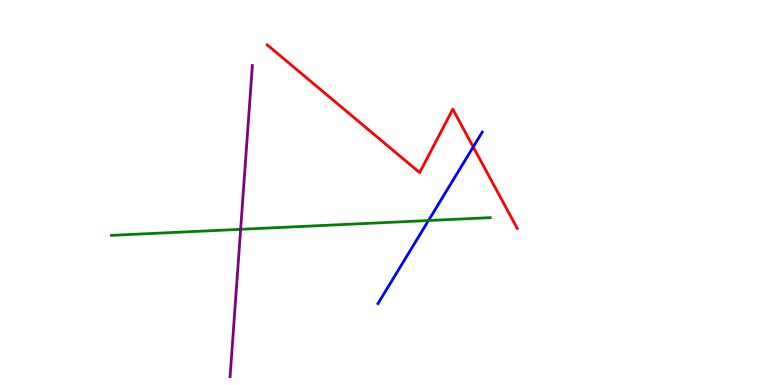[{'lines': ['blue', 'red'], 'intersections': [{'x': 6.11, 'y': 6.18}]}, {'lines': ['green', 'red'], 'intersections': []}, {'lines': ['purple', 'red'], 'intersections': []}, {'lines': ['blue', 'green'], 'intersections': [{'x': 5.53, 'y': 4.27}]}, {'lines': ['blue', 'purple'], 'intersections': []}, {'lines': ['green', 'purple'], 'intersections': [{'x': 3.1, 'y': 4.04}]}]